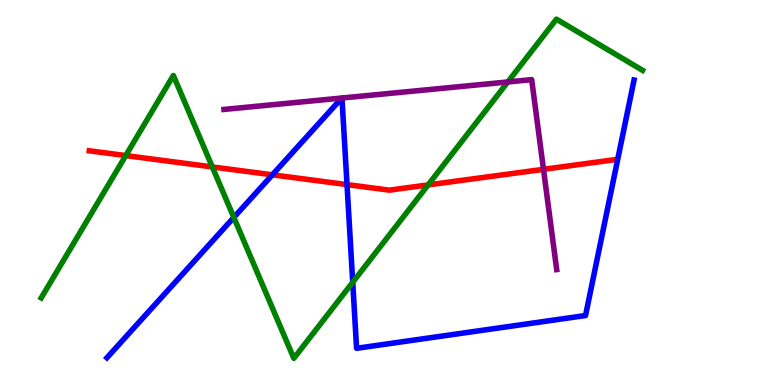[{'lines': ['blue', 'red'], 'intersections': [{'x': 3.51, 'y': 5.46}, {'x': 4.48, 'y': 5.21}]}, {'lines': ['green', 'red'], 'intersections': [{'x': 1.62, 'y': 5.96}, {'x': 2.74, 'y': 5.66}, {'x': 5.52, 'y': 5.2}]}, {'lines': ['purple', 'red'], 'intersections': [{'x': 7.01, 'y': 5.6}]}, {'lines': ['blue', 'green'], 'intersections': [{'x': 3.02, 'y': 4.35}, {'x': 4.55, 'y': 2.67}]}, {'lines': ['blue', 'purple'], 'intersections': [{'x': 4.41, 'y': 7.45}, {'x': 4.41, 'y': 7.45}]}, {'lines': ['green', 'purple'], 'intersections': [{'x': 6.55, 'y': 7.87}]}]